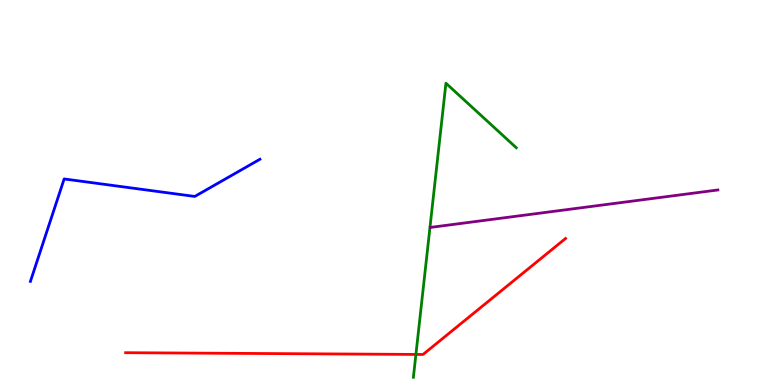[{'lines': ['blue', 'red'], 'intersections': []}, {'lines': ['green', 'red'], 'intersections': [{'x': 5.37, 'y': 0.794}]}, {'lines': ['purple', 'red'], 'intersections': []}, {'lines': ['blue', 'green'], 'intersections': []}, {'lines': ['blue', 'purple'], 'intersections': []}, {'lines': ['green', 'purple'], 'intersections': []}]